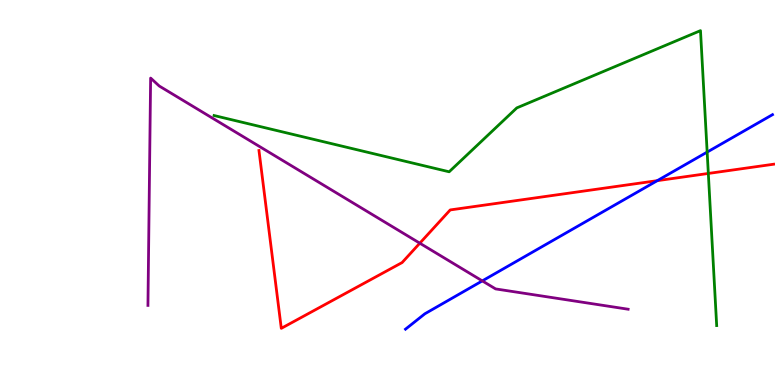[{'lines': ['blue', 'red'], 'intersections': [{'x': 8.48, 'y': 5.31}]}, {'lines': ['green', 'red'], 'intersections': [{'x': 9.14, 'y': 5.49}]}, {'lines': ['purple', 'red'], 'intersections': [{'x': 5.42, 'y': 3.68}]}, {'lines': ['blue', 'green'], 'intersections': [{'x': 9.12, 'y': 6.05}]}, {'lines': ['blue', 'purple'], 'intersections': [{'x': 6.22, 'y': 2.7}]}, {'lines': ['green', 'purple'], 'intersections': []}]